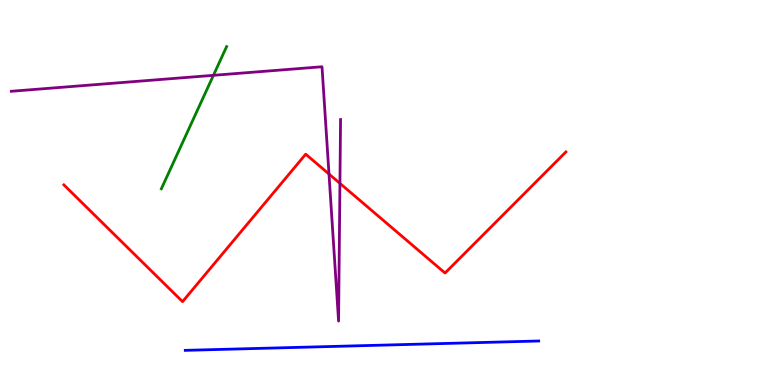[{'lines': ['blue', 'red'], 'intersections': []}, {'lines': ['green', 'red'], 'intersections': []}, {'lines': ['purple', 'red'], 'intersections': [{'x': 4.25, 'y': 5.48}, {'x': 4.39, 'y': 5.24}]}, {'lines': ['blue', 'green'], 'intersections': []}, {'lines': ['blue', 'purple'], 'intersections': []}, {'lines': ['green', 'purple'], 'intersections': [{'x': 2.75, 'y': 8.04}]}]